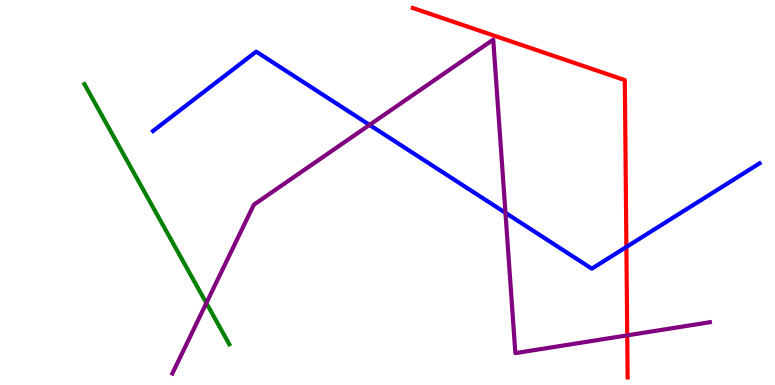[{'lines': ['blue', 'red'], 'intersections': [{'x': 8.08, 'y': 3.59}]}, {'lines': ['green', 'red'], 'intersections': []}, {'lines': ['purple', 'red'], 'intersections': [{'x': 8.09, 'y': 1.29}]}, {'lines': ['blue', 'green'], 'intersections': []}, {'lines': ['blue', 'purple'], 'intersections': [{'x': 4.77, 'y': 6.76}, {'x': 6.52, 'y': 4.47}]}, {'lines': ['green', 'purple'], 'intersections': [{'x': 2.66, 'y': 2.13}]}]